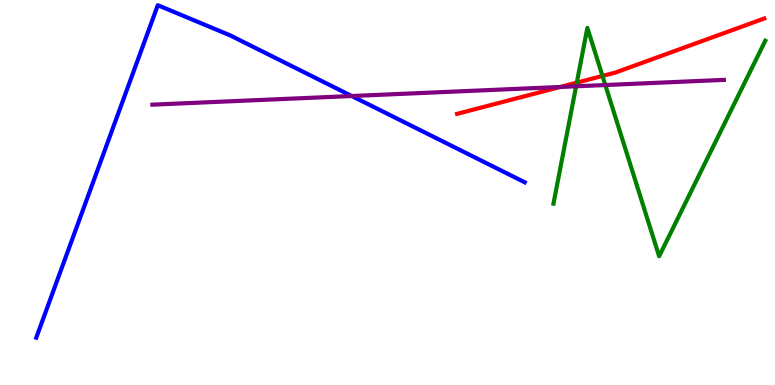[{'lines': ['blue', 'red'], 'intersections': []}, {'lines': ['green', 'red'], 'intersections': [{'x': 7.44, 'y': 7.85}, {'x': 7.77, 'y': 8.03}]}, {'lines': ['purple', 'red'], 'intersections': [{'x': 7.23, 'y': 7.74}]}, {'lines': ['blue', 'green'], 'intersections': []}, {'lines': ['blue', 'purple'], 'intersections': [{'x': 4.54, 'y': 7.51}]}, {'lines': ['green', 'purple'], 'intersections': [{'x': 7.43, 'y': 7.76}, {'x': 7.81, 'y': 7.79}]}]